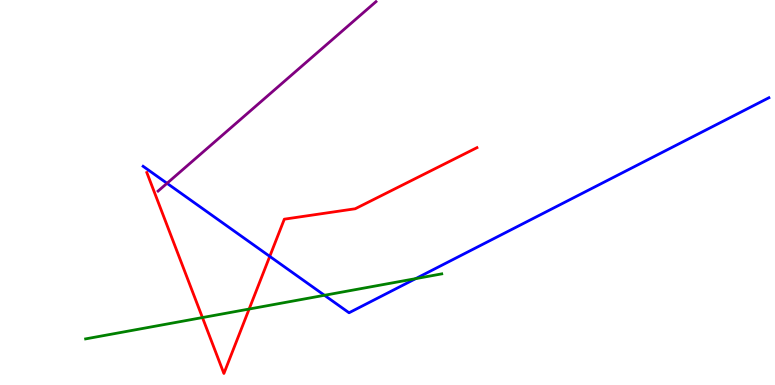[{'lines': ['blue', 'red'], 'intersections': [{'x': 3.48, 'y': 3.34}]}, {'lines': ['green', 'red'], 'intersections': [{'x': 2.61, 'y': 1.75}, {'x': 3.21, 'y': 1.97}]}, {'lines': ['purple', 'red'], 'intersections': []}, {'lines': ['blue', 'green'], 'intersections': [{'x': 4.19, 'y': 2.33}, {'x': 5.36, 'y': 2.76}]}, {'lines': ['blue', 'purple'], 'intersections': [{'x': 2.16, 'y': 5.24}]}, {'lines': ['green', 'purple'], 'intersections': []}]